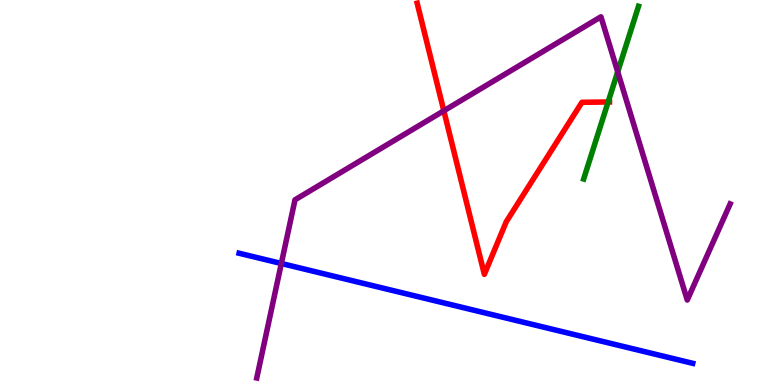[{'lines': ['blue', 'red'], 'intersections': []}, {'lines': ['green', 'red'], 'intersections': [{'x': 7.85, 'y': 7.35}]}, {'lines': ['purple', 'red'], 'intersections': [{'x': 5.73, 'y': 7.12}]}, {'lines': ['blue', 'green'], 'intersections': []}, {'lines': ['blue', 'purple'], 'intersections': [{'x': 3.63, 'y': 3.16}]}, {'lines': ['green', 'purple'], 'intersections': [{'x': 7.97, 'y': 8.13}]}]